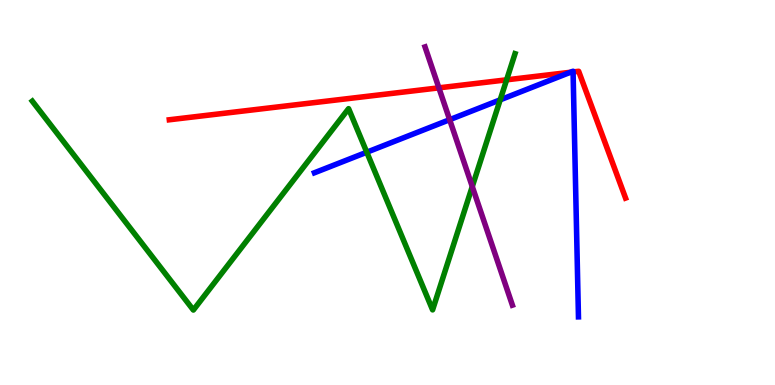[{'lines': ['blue', 'red'], 'intersections': [{'x': 7.36, 'y': 8.12}, {'x': 7.39, 'y': 8.13}]}, {'lines': ['green', 'red'], 'intersections': [{'x': 6.54, 'y': 7.93}]}, {'lines': ['purple', 'red'], 'intersections': [{'x': 5.66, 'y': 7.72}]}, {'lines': ['blue', 'green'], 'intersections': [{'x': 4.73, 'y': 6.05}, {'x': 6.45, 'y': 7.41}]}, {'lines': ['blue', 'purple'], 'intersections': [{'x': 5.8, 'y': 6.89}]}, {'lines': ['green', 'purple'], 'intersections': [{'x': 6.09, 'y': 5.15}]}]